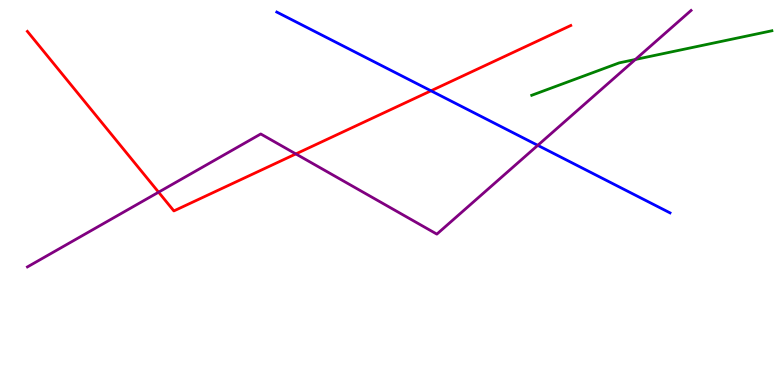[{'lines': ['blue', 'red'], 'intersections': [{'x': 5.56, 'y': 7.64}]}, {'lines': ['green', 'red'], 'intersections': []}, {'lines': ['purple', 'red'], 'intersections': [{'x': 2.05, 'y': 5.01}, {'x': 3.82, 'y': 6.0}]}, {'lines': ['blue', 'green'], 'intersections': []}, {'lines': ['blue', 'purple'], 'intersections': [{'x': 6.94, 'y': 6.23}]}, {'lines': ['green', 'purple'], 'intersections': [{'x': 8.2, 'y': 8.46}]}]